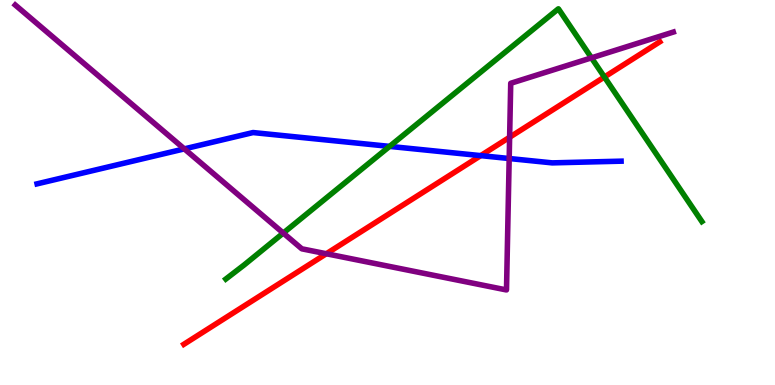[{'lines': ['blue', 'red'], 'intersections': [{'x': 6.2, 'y': 5.96}]}, {'lines': ['green', 'red'], 'intersections': [{'x': 7.8, 'y': 8.0}]}, {'lines': ['purple', 'red'], 'intersections': [{'x': 4.21, 'y': 3.41}, {'x': 6.58, 'y': 6.44}]}, {'lines': ['blue', 'green'], 'intersections': [{'x': 5.03, 'y': 6.2}]}, {'lines': ['blue', 'purple'], 'intersections': [{'x': 2.38, 'y': 6.13}, {'x': 6.57, 'y': 5.88}]}, {'lines': ['green', 'purple'], 'intersections': [{'x': 3.66, 'y': 3.95}, {'x': 7.63, 'y': 8.5}]}]